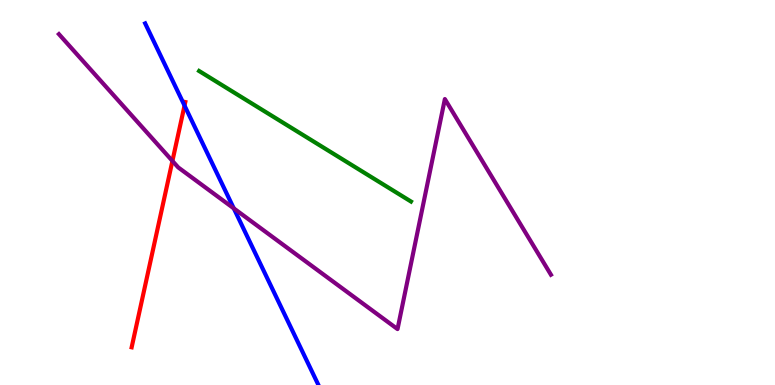[{'lines': ['blue', 'red'], 'intersections': [{'x': 2.38, 'y': 7.26}]}, {'lines': ['green', 'red'], 'intersections': []}, {'lines': ['purple', 'red'], 'intersections': [{'x': 2.22, 'y': 5.82}]}, {'lines': ['blue', 'green'], 'intersections': []}, {'lines': ['blue', 'purple'], 'intersections': [{'x': 3.02, 'y': 4.59}]}, {'lines': ['green', 'purple'], 'intersections': []}]